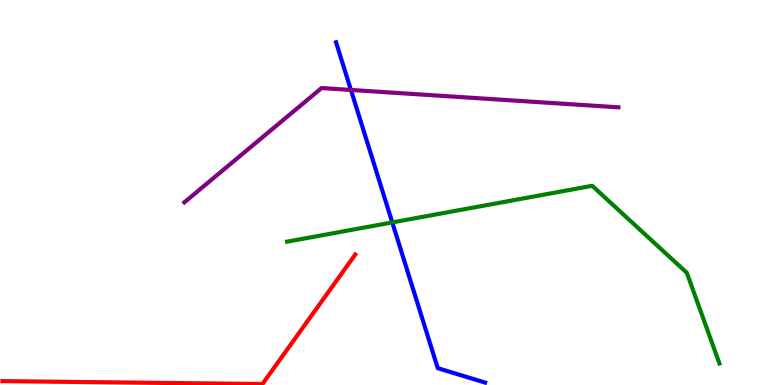[{'lines': ['blue', 'red'], 'intersections': []}, {'lines': ['green', 'red'], 'intersections': []}, {'lines': ['purple', 'red'], 'intersections': []}, {'lines': ['blue', 'green'], 'intersections': [{'x': 5.06, 'y': 4.22}]}, {'lines': ['blue', 'purple'], 'intersections': [{'x': 4.53, 'y': 7.66}]}, {'lines': ['green', 'purple'], 'intersections': []}]